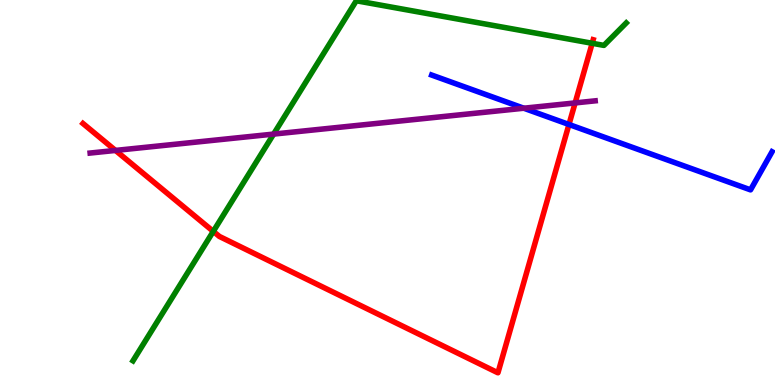[{'lines': ['blue', 'red'], 'intersections': [{'x': 7.34, 'y': 6.77}]}, {'lines': ['green', 'red'], 'intersections': [{'x': 2.75, 'y': 3.99}, {'x': 7.64, 'y': 8.88}]}, {'lines': ['purple', 'red'], 'intersections': [{'x': 1.49, 'y': 6.09}, {'x': 7.42, 'y': 7.33}]}, {'lines': ['blue', 'green'], 'intersections': []}, {'lines': ['blue', 'purple'], 'intersections': [{'x': 6.76, 'y': 7.19}]}, {'lines': ['green', 'purple'], 'intersections': [{'x': 3.53, 'y': 6.52}]}]